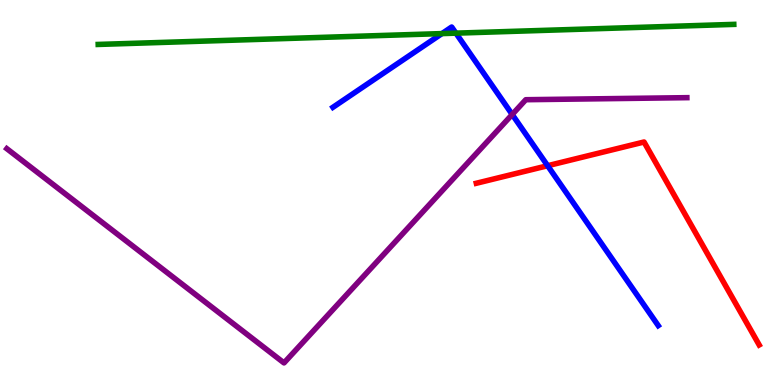[{'lines': ['blue', 'red'], 'intersections': [{'x': 7.07, 'y': 5.7}]}, {'lines': ['green', 'red'], 'intersections': []}, {'lines': ['purple', 'red'], 'intersections': []}, {'lines': ['blue', 'green'], 'intersections': [{'x': 5.7, 'y': 9.13}, {'x': 5.88, 'y': 9.14}]}, {'lines': ['blue', 'purple'], 'intersections': [{'x': 6.61, 'y': 7.03}]}, {'lines': ['green', 'purple'], 'intersections': []}]